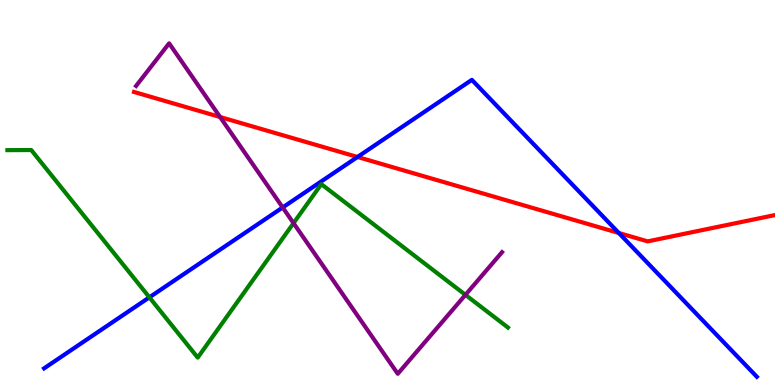[{'lines': ['blue', 'red'], 'intersections': [{'x': 4.61, 'y': 5.92}, {'x': 7.99, 'y': 3.95}]}, {'lines': ['green', 'red'], 'intersections': []}, {'lines': ['purple', 'red'], 'intersections': [{'x': 2.84, 'y': 6.96}]}, {'lines': ['blue', 'green'], 'intersections': [{'x': 1.93, 'y': 2.28}]}, {'lines': ['blue', 'purple'], 'intersections': [{'x': 3.65, 'y': 4.61}]}, {'lines': ['green', 'purple'], 'intersections': [{'x': 3.79, 'y': 4.2}, {'x': 6.01, 'y': 2.34}]}]